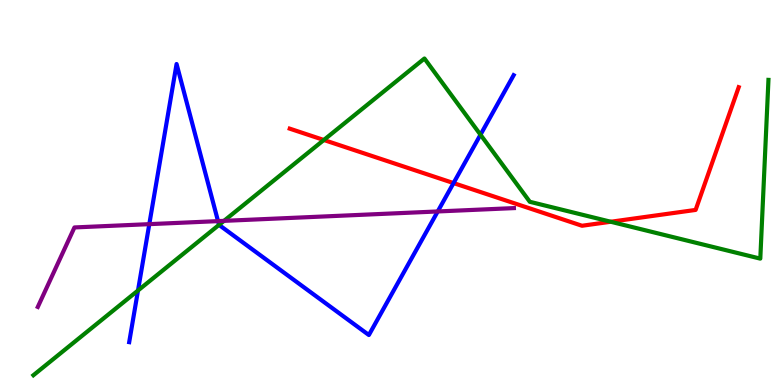[{'lines': ['blue', 'red'], 'intersections': [{'x': 5.85, 'y': 5.24}]}, {'lines': ['green', 'red'], 'intersections': [{'x': 4.18, 'y': 6.36}, {'x': 7.88, 'y': 4.24}]}, {'lines': ['purple', 'red'], 'intersections': []}, {'lines': ['blue', 'green'], 'intersections': [{'x': 1.78, 'y': 2.45}, {'x': 2.83, 'y': 4.16}, {'x': 6.2, 'y': 6.5}]}, {'lines': ['blue', 'purple'], 'intersections': [{'x': 1.93, 'y': 4.18}, {'x': 2.81, 'y': 4.26}, {'x': 5.65, 'y': 4.51}]}, {'lines': ['green', 'purple'], 'intersections': [{'x': 2.89, 'y': 4.26}]}]